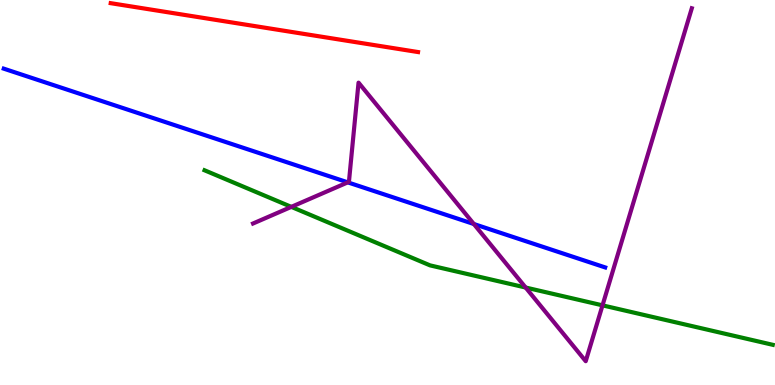[{'lines': ['blue', 'red'], 'intersections': []}, {'lines': ['green', 'red'], 'intersections': []}, {'lines': ['purple', 'red'], 'intersections': []}, {'lines': ['blue', 'green'], 'intersections': []}, {'lines': ['blue', 'purple'], 'intersections': [{'x': 4.49, 'y': 5.26}, {'x': 6.11, 'y': 4.18}]}, {'lines': ['green', 'purple'], 'intersections': [{'x': 3.76, 'y': 4.63}, {'x': 6.78, 'y': 2.53}, {'x': 7.77, 'y': 2.07}]}]